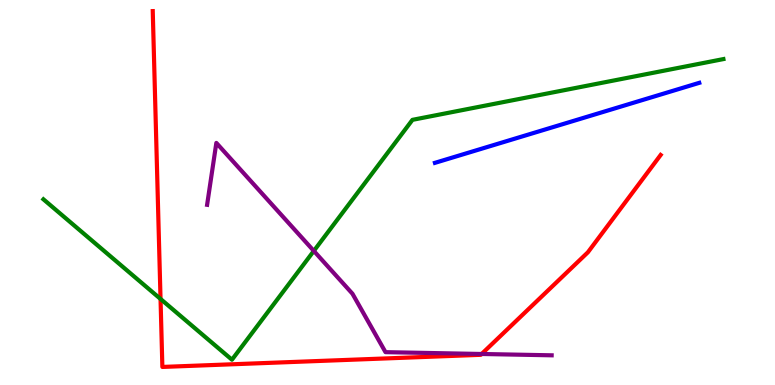[{'lines': ['blue', 'red'], 'intersections': []}, {'lines': ['green', 'red'], 'intersections': [{'x': 2.07, 'y': 2.24}]}, {'lines': ['purple', 'red'], 'intersections': [{'x': 6.21, 'y': 0.806}]}, {'lines': ['blue', 'green'], 'intersections': []}, {'lines': ['blue', 'purple'], 'intersections': []}, {'lines': ['green', 'purple'], 'intersections': [{'x': 4.05, 'y': 3.48}]}]